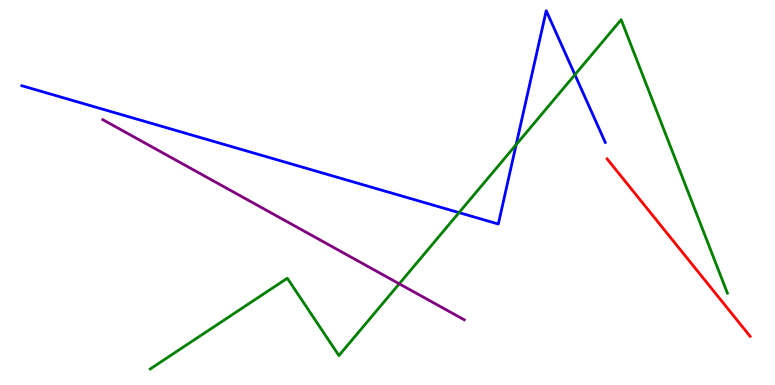[{'lines': ['blue', 'red'], 'intersections': []}, {'lines': ['green', 'red'], 'intersections': []}, {'lines': ['purple', 'red'], 'intersections': []}, {'lines': ['blue', 'green'], 'intersections': [{'x': 5.92, 'y': 4.48}, {'x': 6.66, 'y': 6.24}, {'x': 7.42, 'y': 8.06}]}, {'lines': ['blue', 'purple'], 'intersections': []}, {'lines': ['green', 'purple'], 'intersections': [{'x': 5.15, 'y': 2.63}]}]